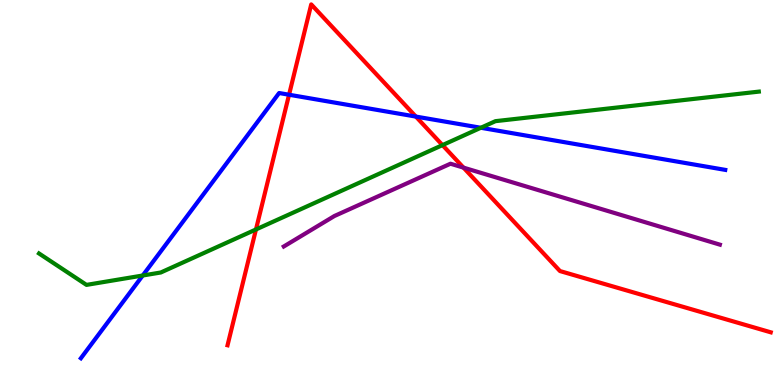[{'lines': ['blue', 'red'], 'intersections': [{'x': 3.73, 'y': 7.54}, {'x': 5.37, 'y': 6.97}]}, {'lines': ['green', 'red'], 'intersections': [{'x': 3.3, 'y': 4.04}, {'x': 5.71, 'y': 6.23}]}, {'lines': ['purple', 'red'], 'intersections': [{'x': 5.98, 'y': 5.65}]}, {'lines': ['blue', 'green'], 'intersections': [{'x': 1.84, 'y': 2.84}, {'x': 6.2, 'y': 6.68}]}, {'lines': ['blue', 'purple'], 'intersections': []}, {'lines': ['green', 'purple'], 'intersections': []}]